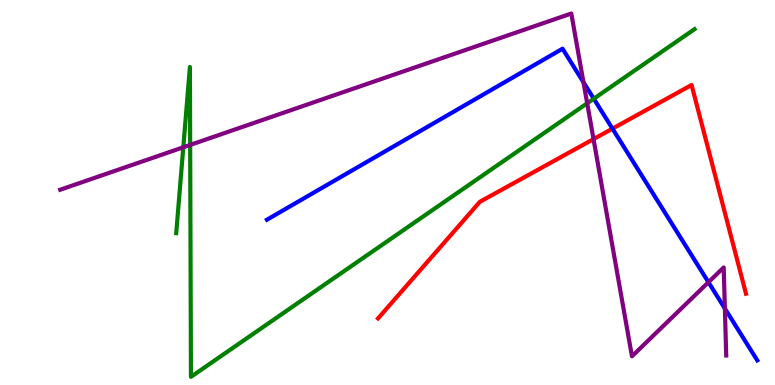[{'lines': ['blue', 'red'], 'intersections': [{'x': 7.9, 'y': 6.66}]}, {'lines': ['green', 'red'], 'intersections': []}, {'lines': ['purple', 'red'], 'intersections': [{'x': 7.66, 'y': 6.39}]}, {'lines': ['blue', 'green'], 'intersections': [{'x': 7.66, 'y': 7.44}]}, {'lines': ['blue', 'purple'], 'intersections': [{'x': 7.53, 'y': 7.86}, {'x': 9.14, 'y': 2.67}, {'x': 9.35, 'y': 1.99}]}, {'lines': ['green', 'purple'], 'intersections': [{'x': 2.37, 'y': 6.17}, {'x': 2.45, 'y': 6.24}, {'x': 7.58, 'y': 7.32}]}]